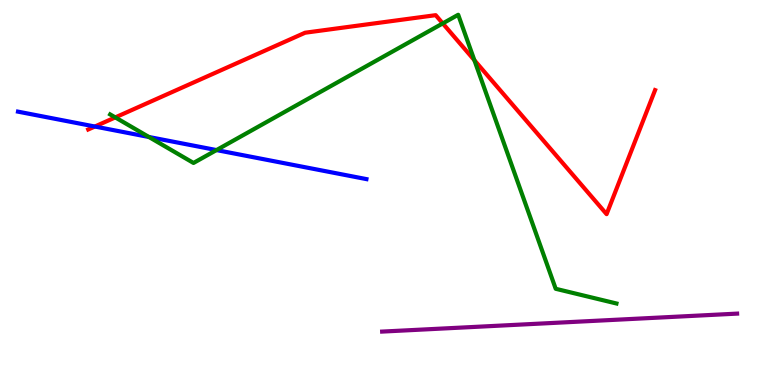[{'lines': ['blue', 'red'], 'intersections': [{'x': 1.22, 'y': 6.71}]}, {'lines': ['green', 'red'], 'intersections': [{'x': 1.49, 'y': 6.95}, {'x': 5.71, 'y': 9.39}, {'x': 6.12, 'y': 8.44}]}, {'lines': ['purple', 'red'], 'intersections': []}, {'lines': ['blue', 'green'], 'intersections': [{'x': 1.92, 'y': 6.44}, {'x': 2.79, 'y': 6.1}]}, {'lines': ['blue', 'purple'], 'intersections': []}, {'lines': ['green', 'purple'], 'intersections': []}]